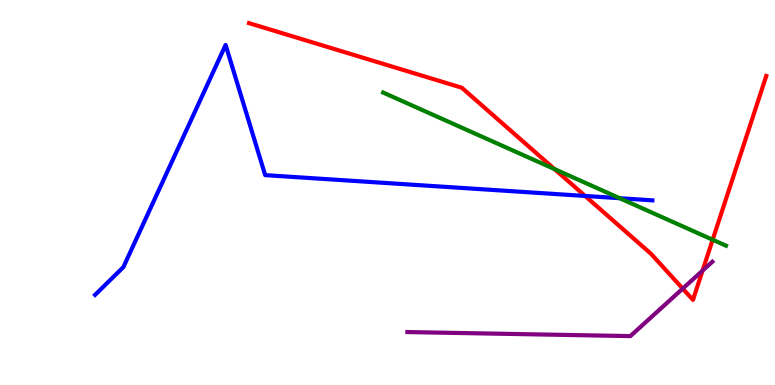[{'lines': ['blue', 'red'], 'intersections': [{'x': 7.55, 'y': 4.91}]}, {'lines': ['green', 'red'], 'intersections': [{'x': 7.15, 'y': 5.61}, {'x': 9.2, 'y': 3.77}]}, {'lines': ['purple', 'red'], 'intersections': [{'x': 8.81, 'y': 2.5}, {'x': 9.07, 'y': 2.97}]}, {'lines': ['blue', 'green'], 'intersections': [{'x': 8.0, 'y': 4.85}]}, {'lines': ['blue', 'purple'], 'intersections': []}, {'lines': ['green', 'purple'], 'intersections': []}]